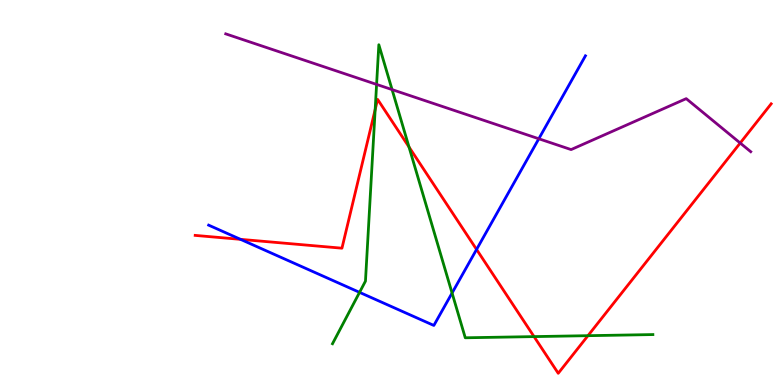[{'lines': ['blue', 'red'], 'intersections': [{'x': 3.1, 'y': 3.78}, {'x': 6.15, 'y': 3.52}]}, {'lines': ['green', 'red'], 'intersections': [{'x': 4.84, 'y': 7.15}, {'x': 5.28, 'y': 6.18}, {'x': 6.89, 'y': 1.26}, {'x': 7.59, 'y': 1.28}]}, {'lines': ['purple', 'red'], 'intersections': [{'x': 9.55, 'y': 6.28}]}, {'lines': ['blue', 'green'], 'intersections': [{'x': 4.64, 'y': 2.41}, {'x': 5.83, 'y': 2.39}]}, {'lines': ['blue', 'purple'], 'intersections': [{'x': 6.95, 'y': 6.4}]}, {'lines': ['green', 'purple'], 'intersections': [{'x': 4.86, 'y': 7.81}, {'x': 5.06, 'y': 7.67}]}]